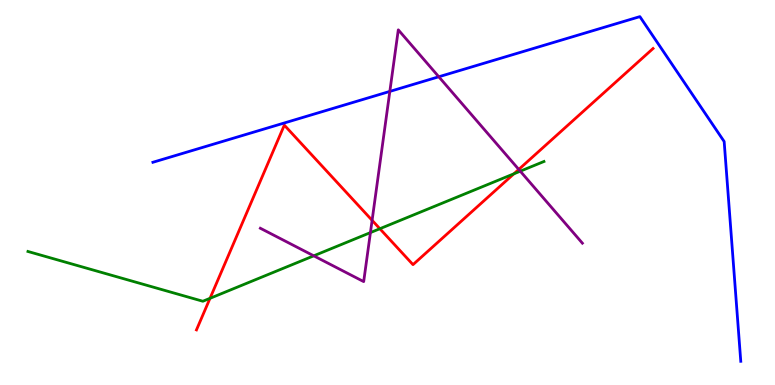[{'lines': ['blue', 'red'], 'intersections': []}, {'lines': ['green', 'red'], 'intersections': [{'x': 2.71, 'y': 2.25}, {'x': 4.9, 'y': 4.06}, {'x': 6.63, 'y': 5.49}]}, {'lines': ['purple', 'red'], 'intersections': [{'x': 4.8, 'y': 4.28}, {'x': 6.69, 'y': 5.6}]}, {'lines': ['blue', 'green'], 'intersections': []}, {'lines': ['blue', 'purple'], 'intersections': [{'x': 5.03, 'y': 7.63}, {'x': 5.66, 'y': 8.01}]}, {'lines': ['green', 'purple'], 'intersections': [{'x': 4.05, 'y': 3.36}, {'x': 4.78, 'y': 3.96}, {'x': 6.71, 'y': 5.55}]}]